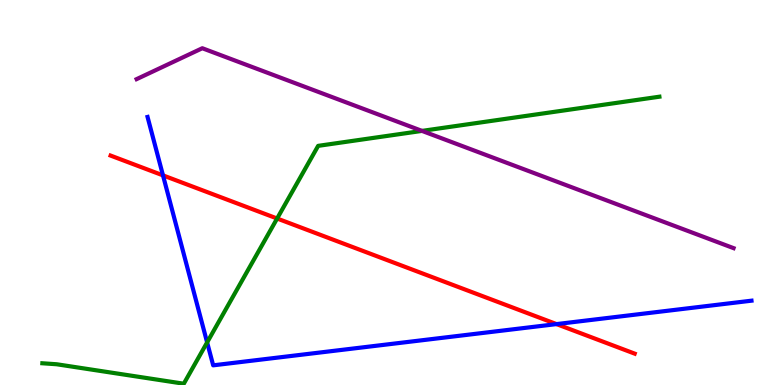[{'lines': ['blue', 'red'], 'intersections': [{'x': 2.1, 'y': 5.44}, {'x': 7.18, 'y': 1.58}]}, {'lines': ['green', 'red'], 'intersections': [{'x': 3.58, 'y': 4.32}]}, {'lines': ['purple', 'red'], 'intersections': []}, {'lines': ['blue', 'green'], 'intersections': [{'x': 2.67, 'y': 1.11}]}, {'lines': ['blue', 'purple'], 'intersections': []}, {'lines': ['green', 'purple'], 'intersections': [{'x': 5.45, 'y': 6.6}]}]